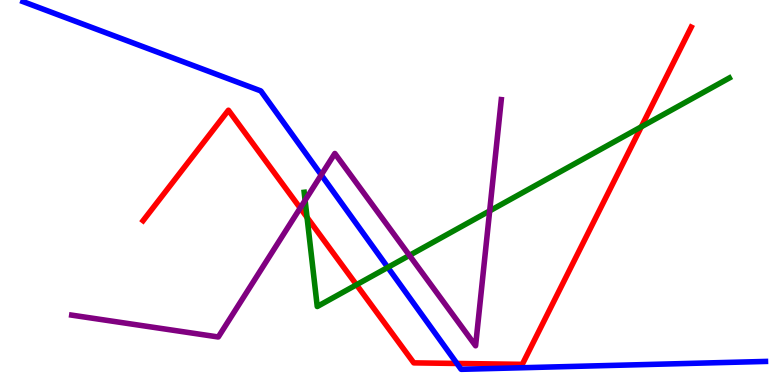[{'lines': ['blue', 'red'], 'intersections': [{'x': 5.9, 'y': 0.56}]}, {'lines': ['green', 'red'], 'intersections': [{'x': 3.96, 'y': 4.35}, {'x': 4.6, 'y': 2.6}, {'x': 8.27, 'y': 6.71}]}, {'lines': ['purple', 'red'], 'intersections': [{'x': 3.87, 'y': 4.6}]}, {'lines': ['blue', 'green'], 'intersections': [{'x': 5.0, 'y': 3.05}]}, {'lines': ['blue', 'purple'], 'intersections': [{'x': 4.15, 'y': 5.46}]}, {'lines': ['green', 'purple'], 'intersections': [{'x': 3.94, 'y': 4.8}, {'x': 5.28, 'y': 3.37}, {'x': 6.32, 'y': 4.52}]}]